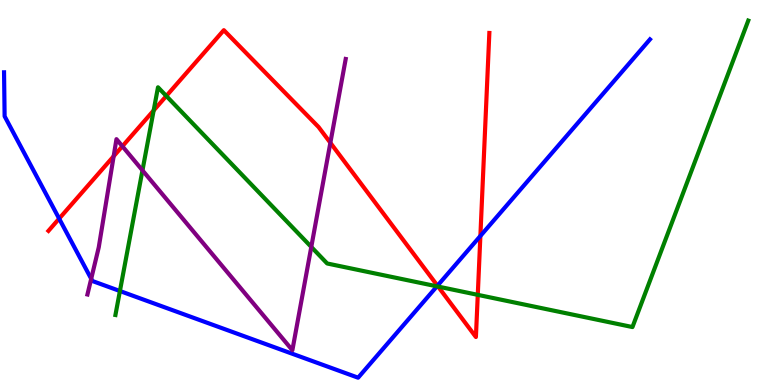[{'lines': ['blue', 'red'], 'intersections': [{'x': 0.763, 'y': 4.32}, {'x': 5.64, 'y': 2.58}, {'x': 6.2, 'y': 3.87}]}, {'lines': ['green', 'red'], 'intersections': [{'x': 1.98, 'y': 7.13}, {'x': 2.15, 'y': 7.51}, {'x': 5.65, 'y': 2.56}, {'x': 6.16, 'y': 2.34}]}, {'lines': ['purple', 'red'], 'intersections': [{'x': 1.47, 'y': 5.94}, {'x': 1.58, 'y': 6.2}, {'x': 4.26, 'y': 6.29}]}, {'lines': ['blue', 'green'], 'intersections': [{'x': 1.55, 'y': 2.44}, {'x': 5.64, 'y': 2.56}]}, {'lines': ['blue', 'purple'], 'intersections': [{'x': 1.18, 'y': 2.76}]}, {'lines': ['green', 'purple'], 'intersections': [{'x': 1.84, 'y': 5.58}, {'x': 4.02, 'y': 3.59}]}]